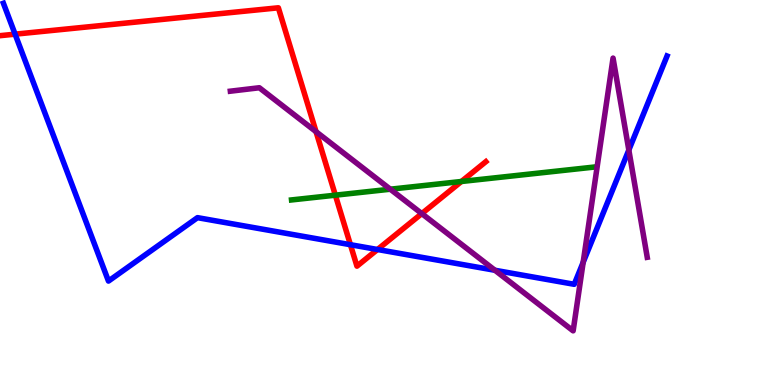[{'lines': ['blue', 'red'], 'intersections': [{'x': 0.195, 'y': 9.11}, {'x': 4.52, 'y': 3.64}, {'x': 4.87, 'y': 3.52}]}, {'lines': ['green', 'red'], 'intersections': [{'x': 4.33, 'y': 4.93}, {'x': 5.95, 'y': 5.29}]}, {'lines': ['purple', 'red'], 'intersections': [{'x': 4.08, 'y': 6.58}, {'x': 5.44, 'y': 4.45}]}, {'lines': ['blue', 'green'], 'intersections': []}, {'lines': ['blue', 'purple'], 'intersections': [{'x': 6.39, 'y': 2.98}, {'x': 7.52, 'y': 3.19}, {'x': 8.11, 'y': 6.1}]}, {'lines': ['green', 'purple'], 'intersections': [{'x': 5.04, 'y': 5.09}]}]